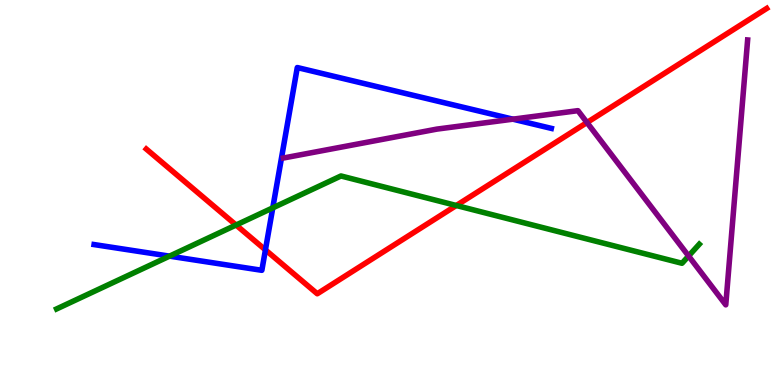[{'lines': ['blue', 'red'], 'intersections': [{'x': 3.42, 'y': 3.51}]}, {'lines': ['green', 'red'], 'intersections': [{'x': 3.05, 'y': 4.16}, {'x': 5.89, 'y': 4.66}]}, {'lines': ['purple', 'red'], 'intersections': [{'x': 7.57, 'y': 6.82}]}, {'lines': ['blue', 'green'], 'intersections': [{'x': 2.19, 'y': 3.35}, {'x': 3.52, 'y': 4.6}]}, {'lines': ['blue', 'purple'], 'intersections': [{'x': 6.62, 'y': 6.9}]}, {'lines': ['green', 'purple'], 'intersections': [{'x': 8.89, 'y': 3.35}]}]